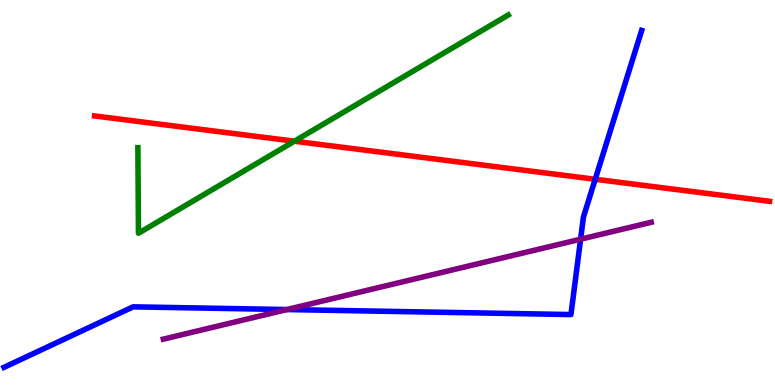[{'lines': ['blue', 'red'], 'intersections': [{'x': 7.68, 'y': 5.34}]}, {'lines': ['green', 'red'], 'intersections': [{'x': 3.8, 'y': 6.33}]}, {'lines': ['purple', 'red'], 'intersections': []}, {'lines': ['blue', 'green'], 'intersections': []}, {'lines': ['blue', 'purple'], 'intersections': [{'x': 3.7, 'y': 1.96}, {'x': 7.49, 'y': 3.79}]}, {'lines': ['green', 'purple'], 'intersections': []}]